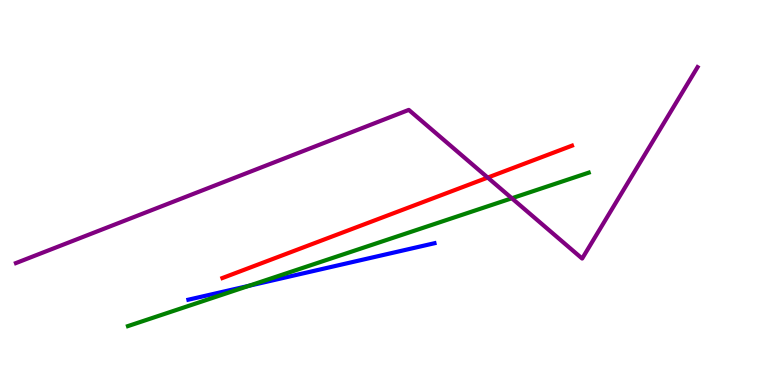[{'lines': ['blue', 'red'], 'intersections': []}, {'lines': ['green', 'red'], 'intersections': []}, {'lines': ['purple', 'red'], 'intersections': [{'x': 6.29, 'y': 5.39}]}, {'lines': ['blue', 'green'], 'intersections': [{'x': 3.21, 'y': 2.58}]}, {'lines': ['blue', 'purple'], 'intersections': []}, {'lines': ['green', 'purple'], 'intersections': [{'x': 6.6, 'y': 4.85}]}]